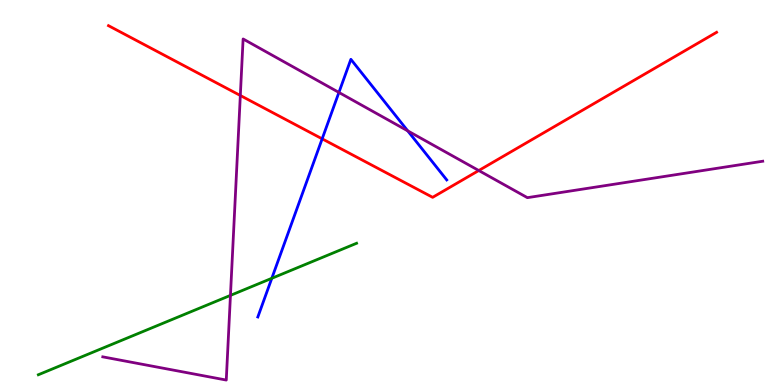[{'lines': ['blue', 'red'], 'intersections': [{'x': 4.16, 'y': 6.39}]}, {'lines': ['green', 'red'], 'intersections': []}, {'lines': ['purple', 'red'], 'intersections': [{'x': 3.1, 'y': 7.52}, {'x': 6.18, 'y': 5.57}]}, {'lines': ['blue', 'green'], 'intersections': [{'x': 3.51, 'y': 2.77}]}, {'lines': ['blue', 'purple'], 'intersections': [{'x': 4.37, 'y': 7.6}, {'x': 5.26, 'y': 6.6}]}, {'lines': ['green', 'purple'], 'intersections': [{'x': 2.97, 'y': 2.33}]}]